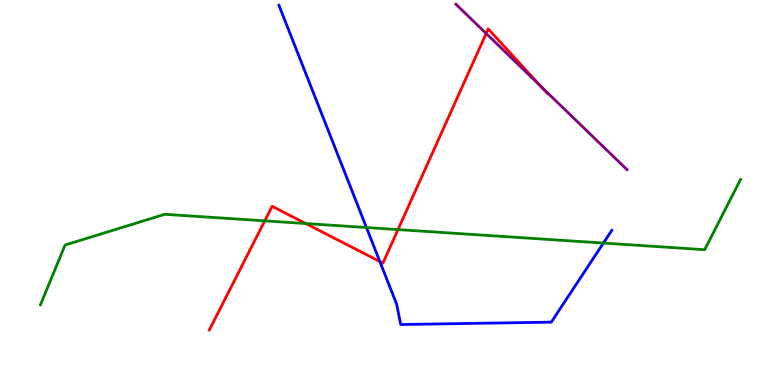[{'lines': ['blue', 'red'], 'intersections': [{'x': 4.9, 'y': 3.21}]}, {'lines': ['green', 'red'], 'intersections': [{'x': 3.42, 'y': 4.26}, {'x': 3.95, 'y': 4.19}, {'x': 5.14, 'y': 4.04}]}, {'lines': ['purple', 'red'], 'intersections': [{'x': 6.27, 'y': 9.13}, {'x': 6.98, 'y': 7.76}]}, {'lines': ['blue', 'green'], 'intersections': [{'x': 4.73, 'y': 4.09}, {'x': 7.79, 'y': 3.69}]}, {'lines': ['blue', 'purple'], 'intersections': []}, {'lines': ['green', 'purple'], 'intersections': []}]